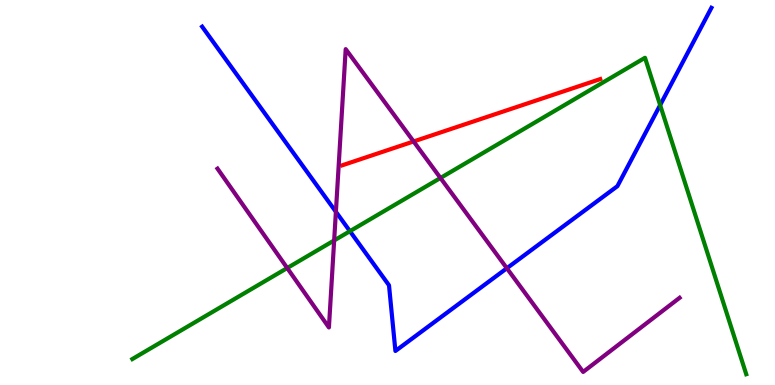[{'lines': ['blue', 'red'], 'intersections': []}, {'lines': ['green', 'red'], 'intersections': []}, {'lines': ['purple', 'red'], 'intersections': [{'x': 5.34, 'y': 6.33}]}, {'lines': ['blue', 'green'], 'intersections': [{'x': 4.52, 'y': 4.0}, {'x': 8.52, 'y': 7.27}]}, {'lines': ['blue', 'purple'], 'intersections': [{'x': 4.33, 'y': 4.5}, {'x': 6.54, 'y': 3.03}]}, {'lines': ['green', 'purple'], 'intersections': [{'x': 3.71, 'y': 3.04}, {'x': 4.31, 'y': 3.75}, {'x': 5.68, 'y': 5.38}]}]